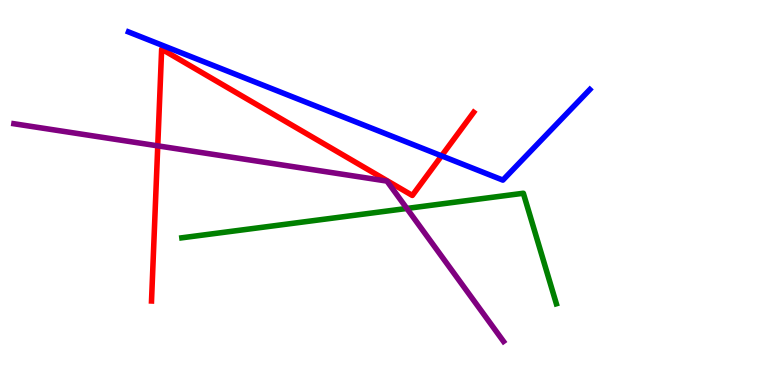[{'lines': ['blue', 'red'], 'intersections': [{'x': 5.7, 'y': 5.95}]}, {'lines': ['green', 'red'], 'intersections': []}, {'lines': ['purple', 'red'], 'intersections': [{'x': 2.04, 'y': 6.21}]}, {'lines': ['blue', 'green'], 'intersections': []}, {'lines': ['blue', 'purple'], 'intersections': []}, {'lines': ['green', 'purple'], 'intersections': [{'x': 5.25, 'y': 4.59}]}]